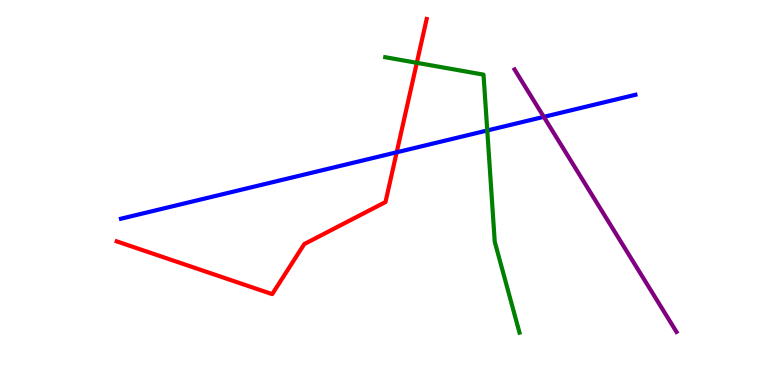[{'lines': ['blue', 'red'], 'intersections': [{'x': 5.12, 'y': 6.04}]}, {'lines': ['green', 'red'], 'intersections': [{'x': 5.38, 'y': 8.37}]}, {'lines': ['purple', 'red'], 'intersections': []}, {'lines': ['blue', 'green'], 'intersections': [{'x': 6.29, 'y': 6.61}]}, {'lines': ['blue', 'purple'], 'intersections': [{'x': 7.02, 'y': 6.96}]}, {'lines': ['green', 'purple'], 'intersections': []}]